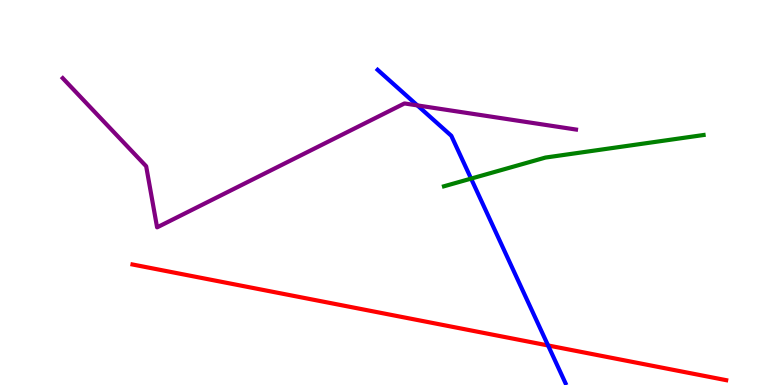[{'lines': ['blue', 'red'], 'intersections': [{'x': 7.07, 'y': 1.03}]}, {'lines': ['green', 'red'], 'intersections': []}, {'lines': ['purple', 'red'], 'intersections': []}, {'lines': ['blue', 'green'], 'intersections': [{'x': 6.08, 'y': 5.36}]}, {'lines': ['blue', 'purple'], 'intersections': [{'x': 5.39, 'y': 7.26}]}, {'lines': ['green', 'purple'], 'intersections': []}]